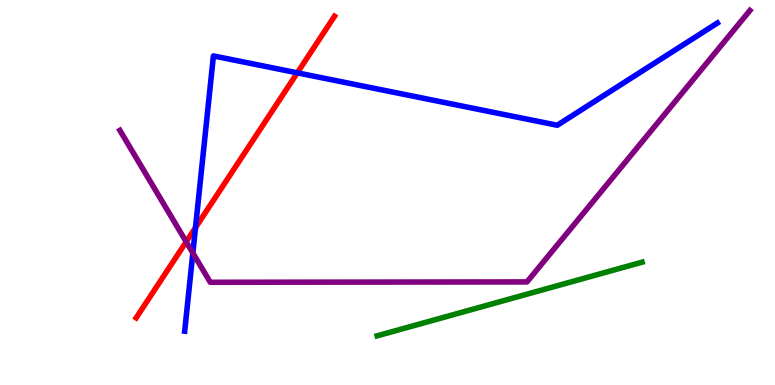[{'lines': ['blue', 'red'], 'intersections': [{'x': 2.52, 'y': 4.09}, {'x': 3.84, 'y': 8.11}]}, {'lines': ['green', 'red'], 'intersections': []}, {'lines': ['purple', 'red'], 'intersections': [{'x': 2.4, 'y': 3.72}]}, {'lines': ['blue', 'green'], 'intersections': []}, {'lines': ['blue', 'purple'], 'intersections': [{'x': 2.49, 'y': 3.43}]}, {'lines': ['green', 'purple'], 'intersections': []}]